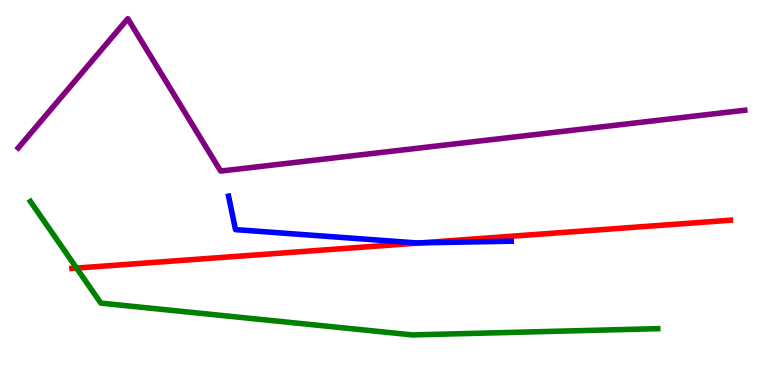[{'lines': ['blue', 'red'], 'intersections': [{'x': 5.44, 'y': 3.69}]}, {'lines': ['green', 'red'], 'intersections': [{'x': 0.988, 'y': 3.04}]}, {'lines': ['purple', 'red'], 'intersections': []}, {'lines': ['blue', 'green'], 'intersections': []}, {'lines': ['blue', 'purple'], 'intersections': []}, {'lines': ['green', 'purple'], 'intersections': []}]